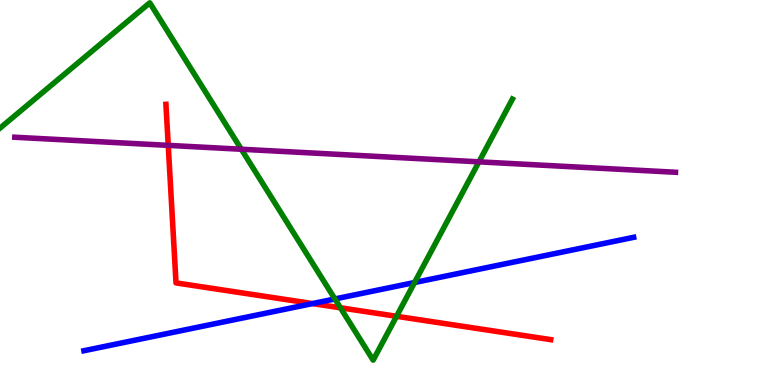[{'lines': ['blue', 'red'], 'intersections': [{'x': 4.03, 'y': 2.12}]}, {'lines': ['green', 'red'], 'intersections': [{'x': 4.39, 'y': 2.01}, {'x': 5.12, 'y': 1.78}]}, {'lines': ['purple', 'red'], 'intersections': [{'x': 2.17, 'y': 6.22}]}, {'lines': ['blue', 'green'], 'intersections': [{'x': 4.32, 'y': 2.24}, {'x': 5.35, 'y': 2.66}]}, {'lines': ['blue', 'purple'], 'intersections': []}, {'lines': ['green', 'purple'], 'intersections': [{'x': 3.11, 'y': 6.12}, {'x': 6.18, 'y': 5.8}]}]